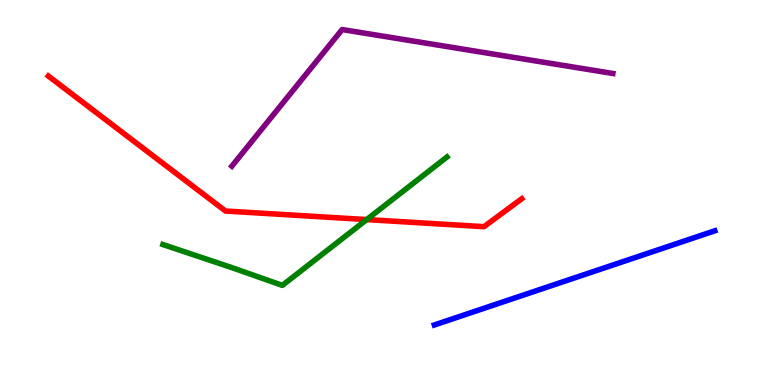[{'lines': ['blue', 'red'], 'intersections': []}, {'lines': ['green', 'red'], 'intersections': [{'x': 4.73, 'y': 4.3}]}, {'lines': ['purple', 'red'], 'intersections': []}, {'lines': ['blue', 'green'], 'intersections': []}, {'lines': ['blue', 'purple'], 'intersections': []}, {'lines': ['green', 'purple'], 'intersections': []}]